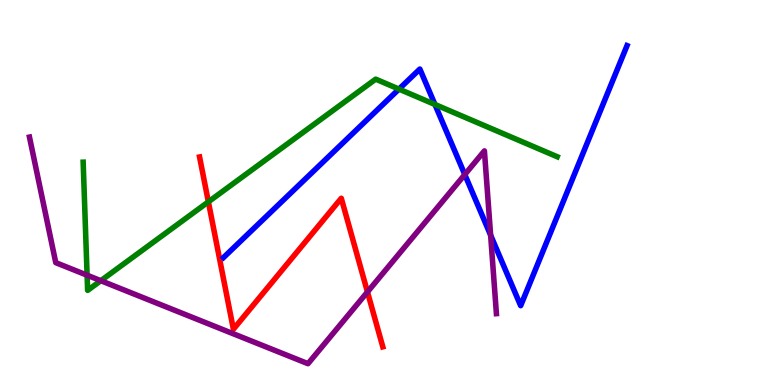[{'lines': ['blue', 'red'], 'intersections': []}, {'lines': ['green', 'red'], 'intersections': [{'x': 2.69, 'y': 4.76}]}, {'lines': ['purple', 'red'], 'intersections': [{'x': 4.74, 'y': 2.42}]}, {'lines': ['blue', 'green'], 'intersections': [{'x': 5.15, 'y': 7.69}, {'x': 5.61, 'y': 7.29}]}, {'lines': ['blue', 'purple'], 'intersections': [{'x': 6.0, 'y': 5.47}, {'x': 6.33, 'y': 3.89}]}, {'lines': ['green', 'purple'], 'intersections': [{'x': 1.12, 'y': 2.85}, {'x': 1.3, 'y': 2.71}]}]